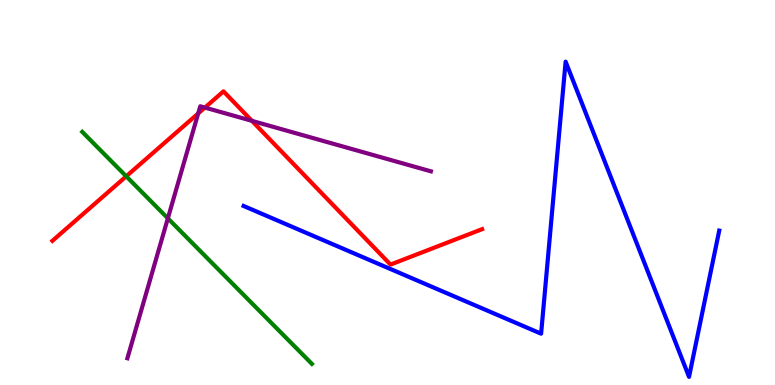[{'lines': ['blue', 'red'], 'intersections': []}, {'lines': ['green', 'red'], 'intersections': [{'x': 1.63, 'y': 5.42}]}, {'lines': ['purple', 'red'], 'intersections': [{'x': 2.56, 'y': 7.05}, {'x': 2.64, 'y': 7.21}, {'x': 3.25, 'y': 6.86}]}, {'lines': ['blue', 'green'], 'intersections': []}, {'lines': ['blue', 'purple'], 'intersections': []}, {'lines': ['green', 'purple'], 'intersections': [{'x': 2.17, 'y': 4.33}]}]